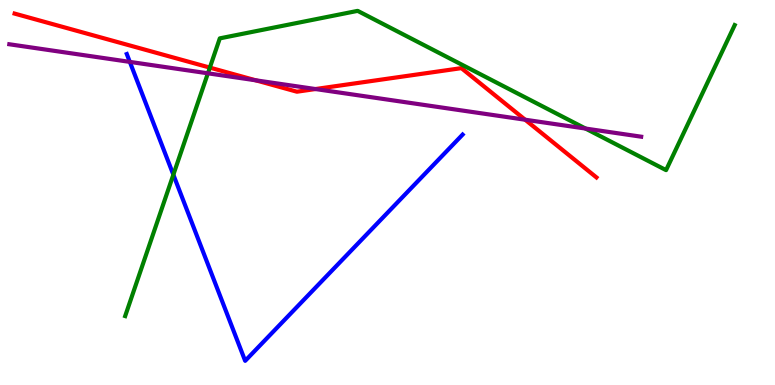[{'lines': ['blue', 'red'], 'intersections': []}, {'lines': ['green', 'red'], 'intersections': [{'x': 2.71, 'y': 8.24}]}, {'lines': ['purple', 'red'], 'intersections': [{'x': 3.3, 'y': 7.91}, {'x': 4.07, 'y': 7.69}, {'x': 6.78, 'y': 6.89}]}, {'lines': ['blue', 'green'], 'intersections': [{'x': 2.24, 'y': 5.46}]}, {'lines': ['blue', 'purple'], 'intersections': [{'x': 1.68, 'y': 8.39}]}, {'lines': ['green', 'purple'], 'intersections': [{'x': 2.68, 'y': 8.1}, {'x': 7.56, 'y': 6.66}]}]